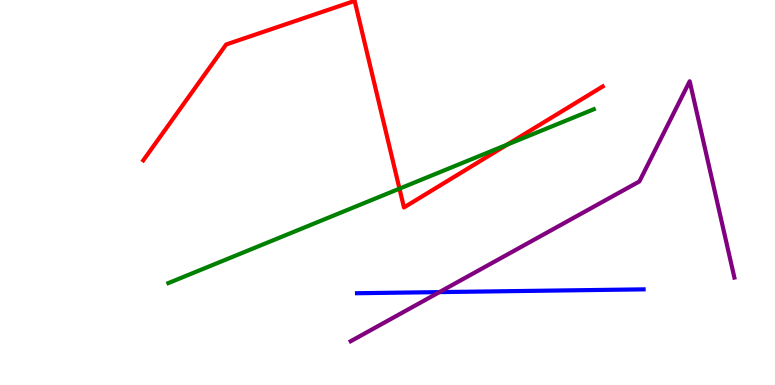[{'lines': ['blue', 'red'], 'intersections': []}, {'lines': ['green', 'red'], 'intersections': [{'x': 5.15, 'y': 5.1}, {'x': 6.54, 'y': 6.24}]}, {'lines': ['purple', 'red'], 'intersections': []}, {'lines': ['blue', 'green'], 'intersections': []}, {'lines': ['blue', 'purple'], 'intersections': [{'x': 5.67, 'y': 2.41}]}, {'lines': ['green', 'purple'], 'intersections': []}]